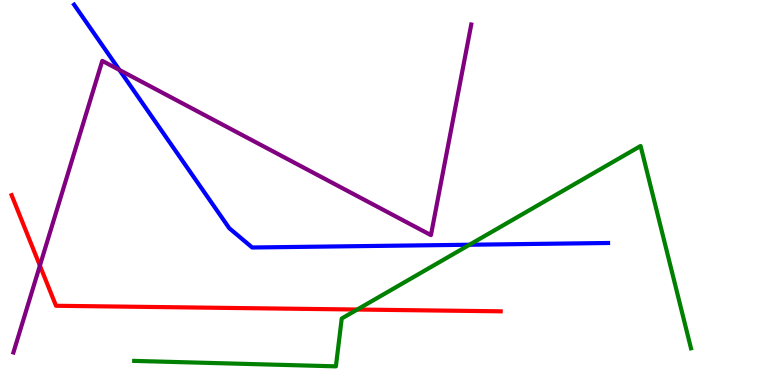[{'lines': ['blue', 'red'], 'intersections': []}, {'lines': ['green', 'red'], 'intersections': [{'x': 4.61, 'y': 1.96}]}, {'lines': ['purple', 'red'], 'intersections': [{'x': 0.515, 'y': 3.1}]}, {'lines': ['blue', 'green'], 'intersections': [{'x': 6.06, 'y': 3.64}]}, {'lines': ['blue', 'purple'], 'intersections': [{'x': 1.54, 'y': 8.18}]}, {'lines': ['green', 'purple'], 'intersections': []}]